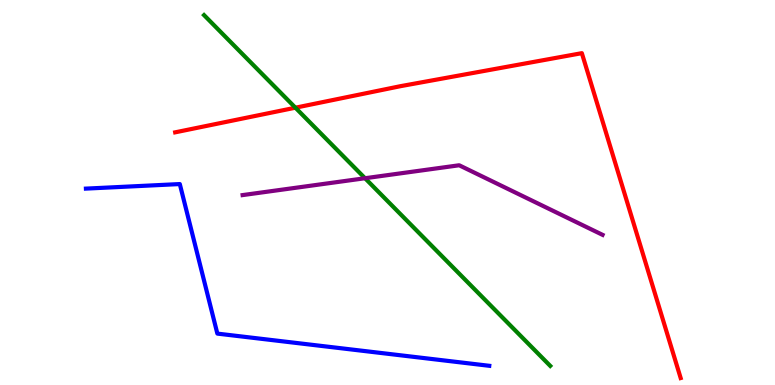[{'lines': ['blue', 'red'], 'intersections': []}, {'lines': ['green', 'red'], 'intersections': [{'x': 3.81, 'y': 7.2}]}, {'lines': ['purple', 'red'], 'intersections': []}, {'lines': ['blue', 'green'], 'intersections': []}, {'lines': ['blue', 'purple'], 'intersections': []}, {'lines': ['green', 'purple'], 'intersections': [{'x': 4.71, 'y': 5.37}]}]